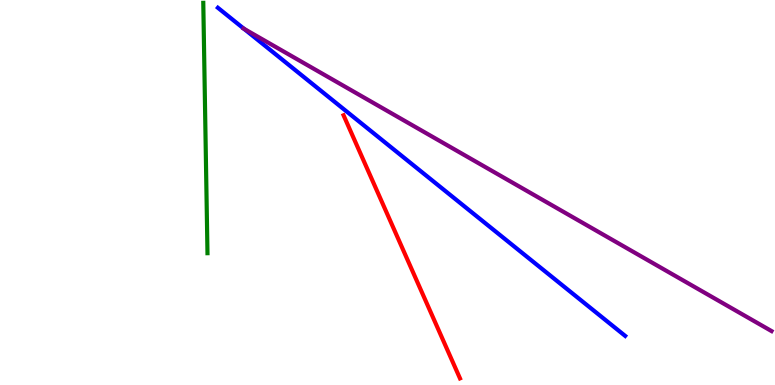[{'lines': ['blue', 'red'], 'intersections': []}, {'lines': ['green', 'red'], 'intersections': []}, {'lines': ['purple', 'red'], 'intersections': []}, {'lines': ['blue', 'green'], 'intersections': []}, {'lines': ['blue', 'purple'], 'intersections': [{'x': 3.15, 'y': 9.25}]}, {'lines': ['green', 'purple'], 'intersections': []}]